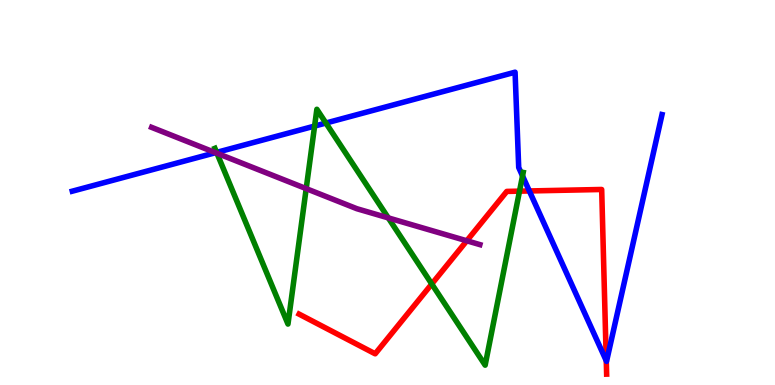[{'lines': ['blue', 'red'], 'intersections': [{'x': 6.83, 'y': 5.04}, {'x': 7.82, 'y': 0.629}]}, {'lines': ['green', 'red'], 'intersections': [{'x': 5.57, 'y': 2.62}, {'x': 6.7, 'y': 5.03}]}, {'lines': ['purple', 'red'], 'intersections': [{'x': 6.02, 'y': 3.75}]}, {'lines': ['blue', 'green'], 'intersections': [{'x': 2.8, 'y': 6.04}, {'x': 4.06, 'y': 6.73}, {'x': 4.21, 'y': 6.8}, {'x': 6.74, 'y': 5.43}]}, {'lines': ['blue', 'purple'], 'intersections': [{'x': 2.78, 'y': 6.03}]}, {'lines': ['green', 'purple'], 'intersections': [{'x': 2.8, 'y': 6.02}, {'x': 3.95, 'y': 5.1}, {'x': 5.01, 'y': 4.34}]}]